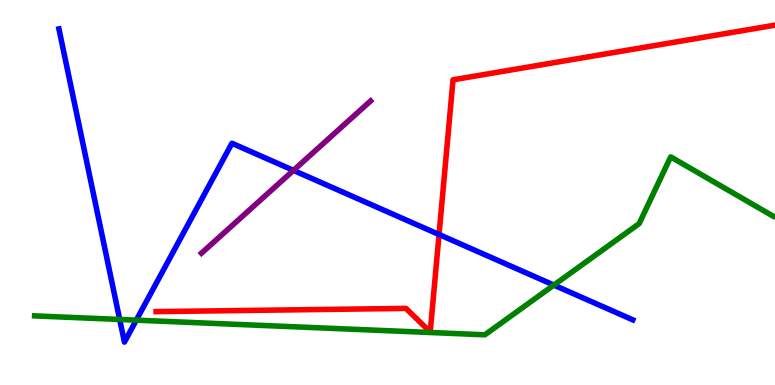[{'lines': ['blue', 'red'], 'intersections': [{'x': 5.67, 'y': 3.91}]}, {'lines': ['green', 'red'], 'intersections': []}, {'lines': ['purple', 'red'], 'intersections': []}, {'lines': ['blue', 'green'], 'intersections': [{'x': 1.54, 'y': 1.7}, {'x': 1.76, 'y': 1.68}, {'x': 7.15, 'y': 2.6}]}, {'lines': ['blue', 'purple'], 'intersections': [{'x': 3.79, 'y': 5.57}]}, {'lines': ['green', 'purple'], 'intersections': []}]